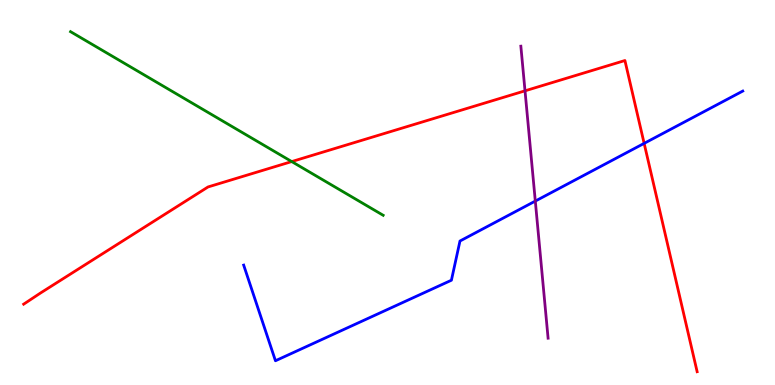[{'lines': ['blue', 'red'], 'intersections': [{'x': 8.31, 'y': 6.28}]}, {'lines': ['green', 'red'], 'intersections': [{'x': 3.76, 'y': 5.8}]}, {'lines': ['purple', 'red'], 'intersections': [{'x': 6.77, 'y': 7.64}]}, {'lines': ['blue', 'green'], 'intersections': []}, {'lines': ['blue', 'purple'], 'intersections': [{'x': 6.91, 'y': 4.78}]}, {'lines': ['green', 'purple'], 'intersections': []}]